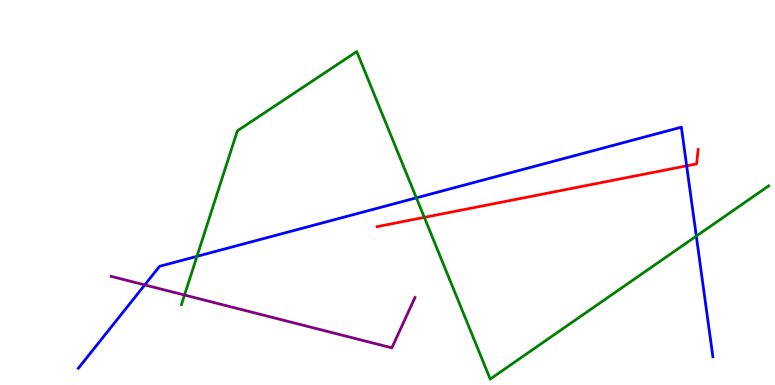[{'lines': ['blue', 'red'], 'intersections': [{'x': 8.86, 'y': 5.69}]}, {'lines': ['green', 'red'], 'intersections': [{'x': 5.48, 'y': 4.35}]}, {'lines': ['purple', 'red'], 'intersections': []}, {'lines': ['blue', 'green'], 'intersections': [{'x': 2.54, 'y': 3.34}, {'x': 5.37, 'y': 4.86}, {'x': 8.98, 'y': 3.87}]}, {'lines': ['blue', 'purple'], 'intersections': [{'x': 1.87, 'y': 2.6}]}, {'lines': ['green', 'purple'], 'intersections': [{'x': 2.38, 'y': 2.34}]}]